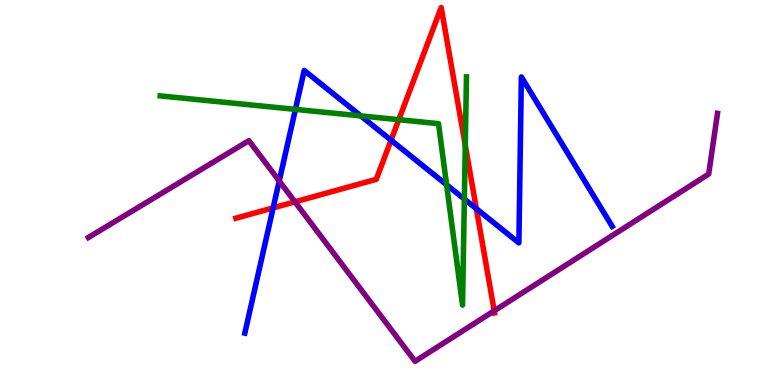[{'lines': ['blue', 'red'], 'intersections': [{'x': 3.52, 'y': 4.6}, {'x': 5.05, 'y': 6.36}, {'x': 6.15, 'y': 4.58}]}, {'lines': ['green', 'red'], 'intersections': [{'x': 5.15, 'y': 6.89}, {'x': 6.0, 'y': 6.23}]}, {'lines': ['purple', 'red'], 'intersections': [{'x': 3.81, 'y': 4.76}, {'x': 6.38, 'y': 1.93}]}, {'lines': ['blue', 'green'], 'intersections': [{'x': 3.81, 'y': 7.16}, {'x': 4.66, 'y': 6.99}, {'x': 5.76, 'y': 5.2}, {'x': 5.99, 'y': 4.83}]}, {'lines': ['blue', 'purple'], 'intersections': [{'x': 3.6, 'y': 5.3}]}, {'lines': ['green', 'purple'], 'intersections': []}]